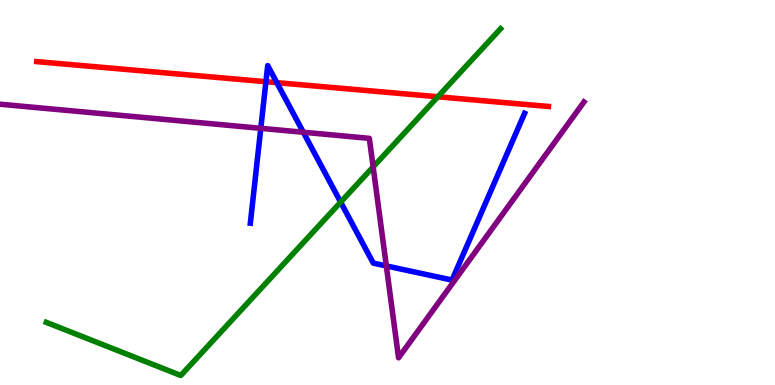[{'lines': ['blue', 'red'], 'intersections': [{'x': 3.43, 'y': 7.88}, {'x': 3.57, 'y': 7.85}]}, {'lines': ['green', 'red'], 'intersections': [{'x': 5.65, 'y': 7.49}]}, {'lines': ['purple', 'red'], 'intersections': []}, {'lines': ['blue', 'green'], 'intersections': [{'x': 4.4, 'y': 4.75}]}, {'lines': ['blue', 'purple'], 'intersections': [{'x': 3.36, 'y': 6.67}, {'x': 3.91, 'y': 6.56}, {'x': 4.98, 'y': 3.09}]}, {'lines': ['green', 'purple'], 'intersections': [{'x': 4.81, 'y': 5.66}]}]